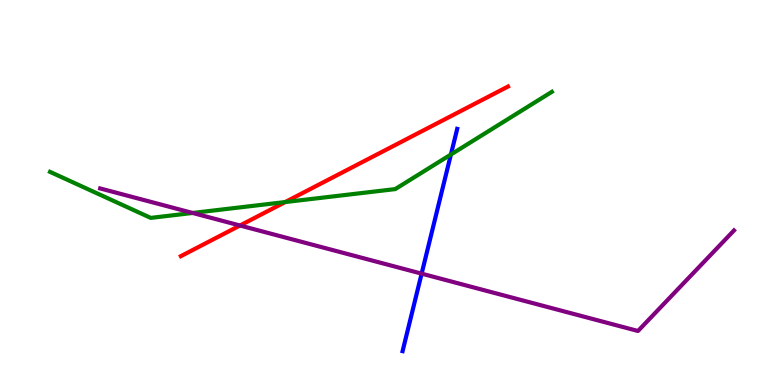[{'lines': ['blue', 'red'], 'intersections': []}, {'lines': ['green', 'red'], 'intersections': [{'x': 3.68, 'y': 4.75}]}, {'lines': ['purple', 'red'], 'intersections': [{'x': 3.1, 'y': 4.14}]}, {'lines': ['blue', 'green'], 'intersections': [{'x': 5.82, 'y': 5.99}]}, {'lines': ['blue', 'purple'], 'intersections': [{'x': 5.44, 'y': 2.89}]}, {'lines': ['green', 'purple'], 'intersections': [{'x': 2.49, 'y': 4.47}]}]